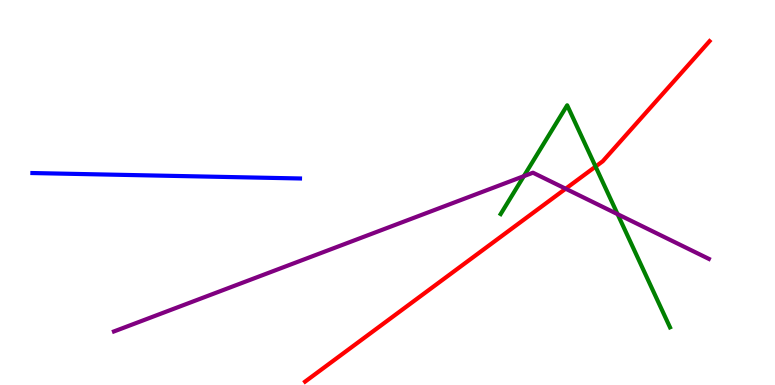[{'lines': ['blue', 'red'], 'intersections': []}, {'lines': ['green', 'red'], 'intersections': [{'x': 7.68, 'y': 5.67}]}, {'lines': ['purple', 'red'], 'intersections': [{'x': 7.3, 'y': 5.1}]}, {'lines': ['blue', 'green'], 'intersections': []}, {'lines': ['blue', 'purple'], 'intersections': []}, {'lines': ['green', 'purple'], 'intersections': [{'x': 6.76, 'y': 5.42}, {'x': 7.97, 'y': 4.44}]}]